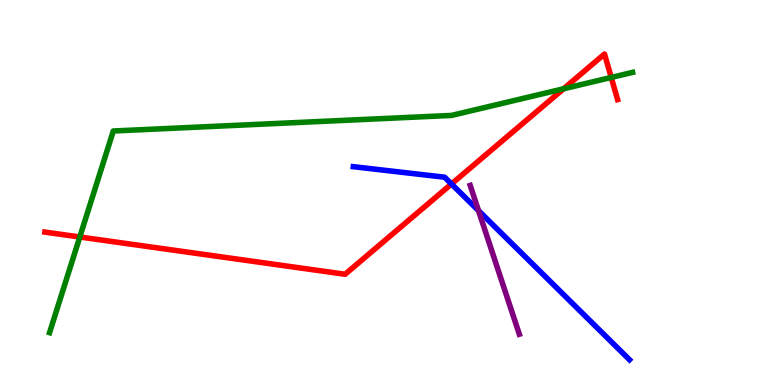[{'lines': ['blue', 'red'], 'intersections': [{'x': 5.83, 'y': 5.22}]}, {'lines': ['green', 'red'], 'intersections': [{'x': 1.03, 'y': 3.84}, {'x': 7.27, 'y': 7.69}, {'x': 7.89, 'y': 7.99}]}, {'lines': ['purple', 'red'], 'intersections': []}, {'lines': ['blue', 'green'], 'intersections': []}, {'lines': ['blue', 'purple'], 'intersections': [{'x': 6.17, 'y': 4.53}]}, {'lines': ['green', 'purple'], 'intersections': []}]